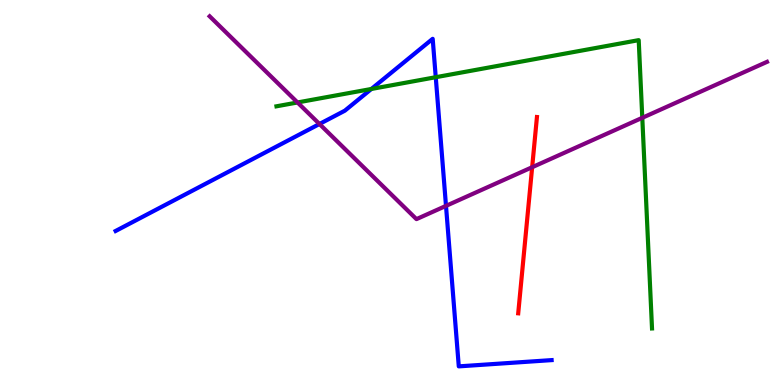[{'lines': ['blue', 'red'], 'intersections': []}, {'lines': ['green', 'red'], 'intersections': []}, {'lines': ['purple', 'red'], 'intersections': [{'x': 6.87, 'y': 5.66}]}, {'lines': ['blue', 'green'], 'intersections': [{'x': 4.79, 'y': 7.69}, {'x': 5.62, 'y': 7.99}]}, {'lines': ['blue', 'purple'], 'intersections': [{'x': 4.12, 'y': 6.78}, {'x': 5.75, 'y': 4.65}]}, {'lines': ['green', 'purple'], 'intersections': [{'x': 3.84, 'y': 7.34}, {'x': 8.29, 'y': 6.94}]}]